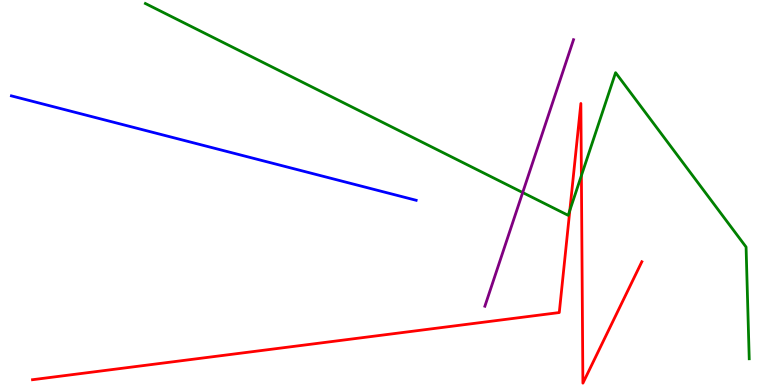[{'lines': ['blue', 'red'], 'intersections': []}, {'lines': ['green', 'red'], 'intersections': [{'x': 7.35, 'y': 4.53}, {'x': 7.5, 'y': 5.44}]}, {'lines': ['purple', 'red'], 'intersections': []}, {'lines': ['blue', 'green'], 'intersections': []}, {'lines': ['blue', 'purple'], 'intersections': []}, {'lines': ['green', 'purple'], 'intersections': [{'x': 6.74, 'y': 5.0}]}]